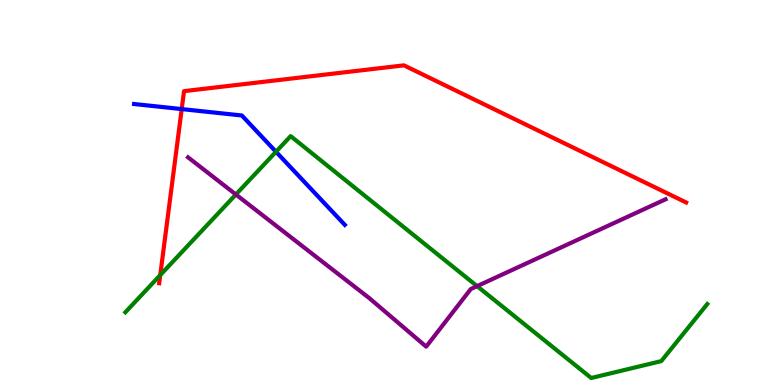[{'lines': ['blue', 'red'], 'intersections': [{'x': 2.34, 'y': 7.17}]}, {'lines': ['green', 'red'], 'intersections': [{'x': 2.07, 'y': 2.85}]}, {'lines': ['purple', 'red'], 'intersections': []}, {'lines': ['blue', 'green'], 'intersections': [{'x': 3.56, 'y': 6.06}]}, {'lines': ['blue', 'purple'], 'intersections': []}, {'lines': ['green', 'purple'], 'intersections': [{'x': 3.04, 'y': 4.95}, {'x': 6.16, 'y': 2.57}]}]